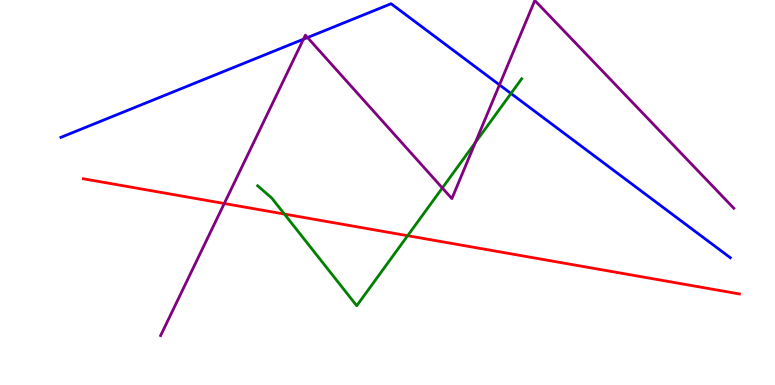[{'lines': ['blue', 'red'], 'intersections': []}, {'lines': ['green', 'red'], 'intersections': [{'x': 3.67, 'y': 4.44}, {'x': 5.26, 'y': 3.88}]}, {'lines': ['purple', 'red'], 'intersections': [{'x': 2.89, 'y': 4.71}]}, {'lines': ['blue', 'green'], 'intersections': [{'x': 6.59, 'y': 7.57}]}, {'lines': ['blue', 'purple'], 'intersections': [{'x': 3.92, 'y': 8.98}, {'x': 3.97, 'y': 9.02}, {'x': 6.44, 'y': 7.8}]}, {'lines': ['green', 'purple'], 'intersections': [{'x': 5.71, 'y': 5.12}, {'x': 6.13, 'y': 6.3}]}]